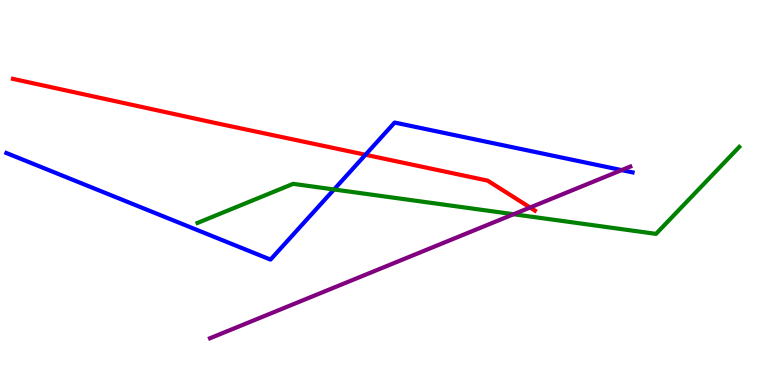[{'lines': ['blue', 'red'], 'intersections': [{'x': 4.72, 'y': 5.98}]}, {'lines': ['green', 'red'], 'intersections': []}, {'lines': ['purple', 'red'], 'intersections': [{'x': 6.84, 'y': 4.61}]}, {'lines': ['blue', 'green'], 'intersections': [{'x': 4.31, 'y': 5.08}]}, {'lines': ['blue', 'purple'], 'intersections': [{'x': 8.02, 'y': 5.58}]}, {'lines': ['green', 'purple'], 'intersections': [{'x': 6.63, 'y': 4.44}]}]